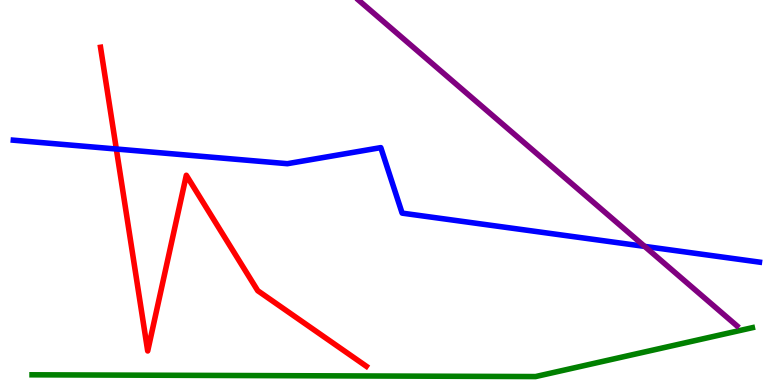[{'lines': ['blue', 'red'], 'intersections': [{'x': 1.5, 'y': 6.13}]}, {'lines': ['green', 'red'], 'intersections': []}, {'lines': ['purple', 'red'], 'intersections': []}, {'lines': ['blue', 'green'], 'intersections': []}, {'lines': ['blue', 'purple'], 'intersections': [{'x': 8.32, 'y': 3.6}]}, {'lines': ['green', 'purple'], 'intersections': []}]